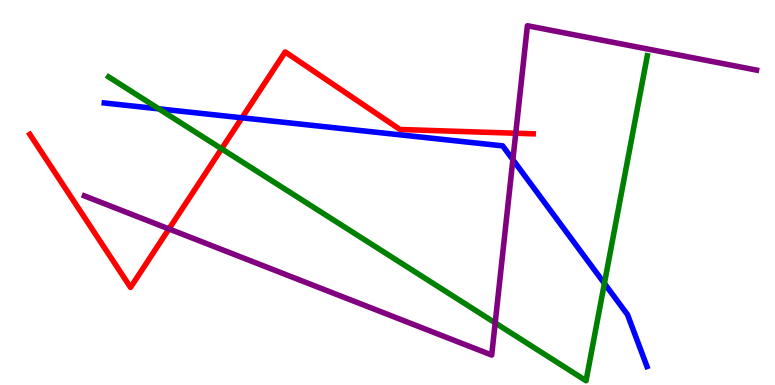[{'lines': ['blue', 'red'], 'intersections': [{'x': 3.12, 'y': 6.94}]}, {'lines': ['green', 'red'], 'intersections': [{'x': 2.86, 'y': 6.14}]}, {'lines': ['purple', 'red'], 'intersections': [{'x': 2.18, 'y': 4.05}, {'x': 6.65, 'y': 6.54}]}, {'lines': ['blue', 'green'], 'intersections': [{'x': 2.05, 'y': 7.17}, {'x': 7.8, 'y': 2.64}]}, {'lines': ['blue', 'purple'], 'intersections': [{'x': 6.62, 'y': 5.85}]}, {'lines': ['green', 'purple'], 'intersections': [{'x': 6.39, 'y': 1.61}]}]